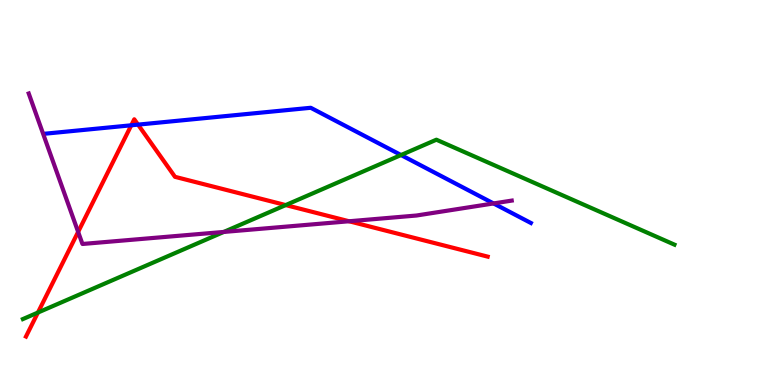[{'lines': ['blue', 'red'], 'intersections': [{'x': 1.69, 'y': 6.75}, {'x': 1.78, 'y': 6.76}]}, {'lines': ['green', 'red'], 'intersections': [{'x': 0.489, 'y': 1.88}, {'x': 3.69, 'y': 4.67}]}, {'lines': ['purple', 'red'], 'intersections': [{'x': 1.01, 'y': 3.98}, {'x': 4.5, 'y': 4.25}]}, {'lines': ['blue', 'green'], 'intersections': [{'x': 5.17, 'y': 5.97}]}, {'lines': ['blue', 'purple'], 'intersections': [{'x': 6.37, 'y': 4.72}]}, {'lines': ['green', 'purple'], 'intersections': [{'x': 2.89, 'y': 3.98}]}]